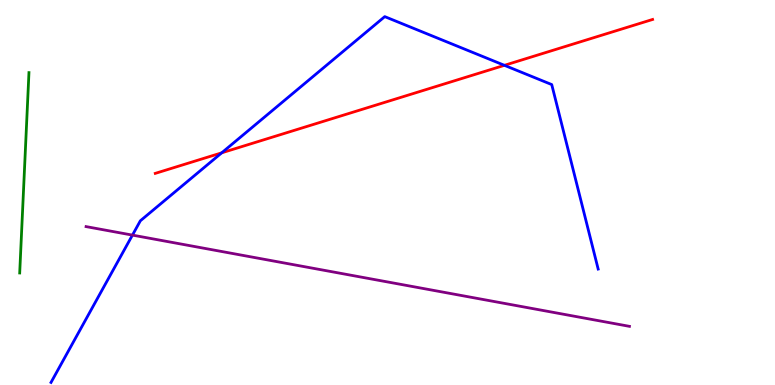[{'lines': ['blue', 'red'], 'intersections': [{'x': 2.86, 'y': 6.03}, {'x': 6.51, 'y': 8.3}]}, {'lines': ['green', 'red'], 'intersections': []}, {'lines': ['purple', 'red'], 'intersections': []}, {'lines': ['blue', 'green'], 'intersections': []}, {'lines': ['blue', 'purple'], 'intersections': [{'x': 1.71, 'y': 3.89}]}, {'lines': ['green', 'purple'], 'intersections': []}]